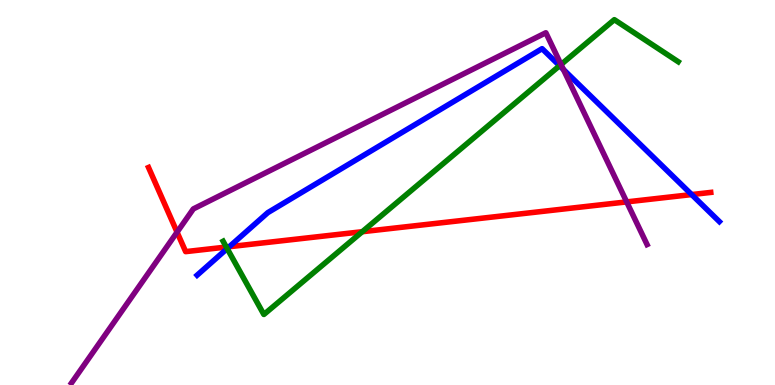[{'lines': ['blue', 'red'], 'intersections': [{'x': 2.96, 'y': 3.59}, {'x': 8.92, 'y': 4.95}]}, {'lines': ['green', 'red'], 'intersections': [{'x': 2.92, 'y': 3.58}, {'x': 4.67, 'y': 3.98}]}, {'lines': ['purple', 'red'], 'intersections': [{'x': 2.28, 'y': 3.97}, {'x': 8.09, 'y': 4.76}]}, {'lines': ['blue', 'green'], 'intersections': [{'x': 2.93, 'y': 3.54}, {'x': 7.22, 'y': 8.29}]}, {'lines': ['blue', 'purple'], 'intersections': [{'x': 7.27, 'y': 8.2}]}, {'lines': ['green', 'purple'], 'intersections': [{'x': 7.24, 'y': 8.32}]}]